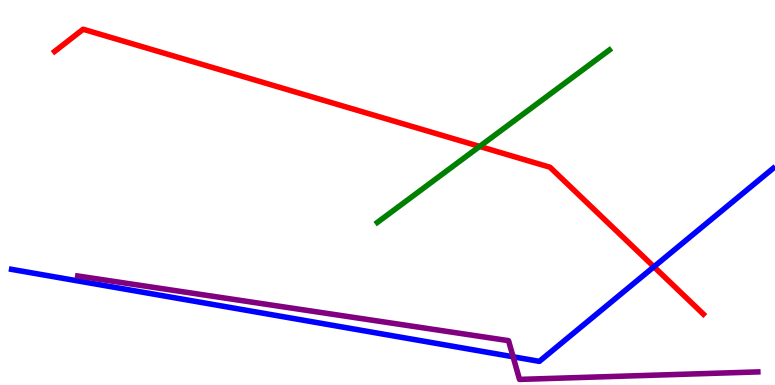[{'lines': ['blue', 'red'], 'intersections': [{'x': 8.44, 'y': 3.07}]}, {'lines': ['green', 'red'], 'intersections': [{'x': 6.19, 'y': 6.2}]}, {'lines': ['purple', 'red'], 'intersections': []}, {'lines': ['blue', 'green'], 'intersections': []}, {'lines': ['blue', 'purple'], 'intersections': [{'x': 6.62, 'y': 0.733}]}, {'lines': ['green', 'purple'], 'intersections': []}]